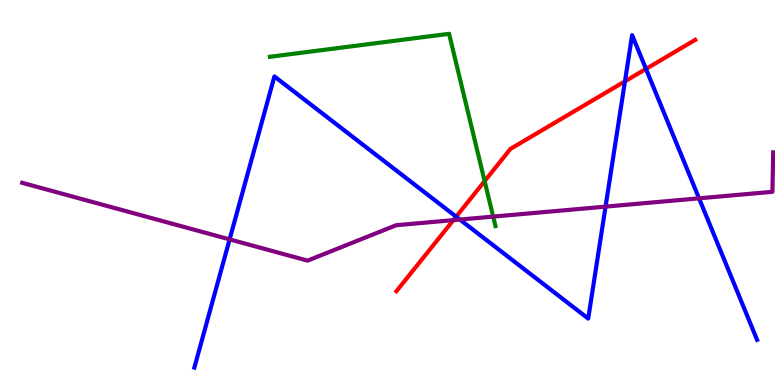[{'lines': ['blue', 'red'], 'intersections': [{'x': 5.89, 'y': 4.37}, {'x': 8.06, 'y': 7.89}, {'x': 8.34, 'y': 8.21}]}, {'lines': ['green', 'red'], 'intersections': [{'x': 6.25, 'y': 5.3}]}, {'lines': ['purple', 'red'], 'intersections': [{'x': 5.85, 'y': 4.28}]}, {'lines': ['blue', 'green'], 'intersections': []}, {'lines': ['blue', 'purple'], 'intersections': [{'x': 2.96, 'y': 3.78}, {'x': 5.93, 'y': 4.3}, {'x': 7.81, 'y': 4.63}, {'x': 9.02, 'y': 4.85}]}, {'lines': ['green', 'purple'], 'intersections': [{'x': 6.36, 'y': 4.37}]}]